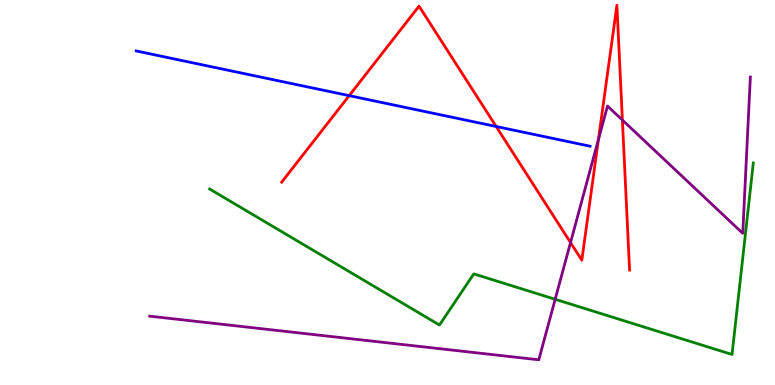[{'lines': ['blue', 'red'], 'intersections': [{'x': 4.51, 'y': 7.52}, {'x': 6.4, 'y': 6.71}]}, {'lines': ['green', 'red'], 'intersections': []}, {'lines': ['purple', 'red'], 'intersections': [{'x': 7.36, 'y': 3.7}, {'x': 7.72, 'y': 6.38}, {'x': 8.03, 'y': 6.88}]}, {'lines': ['blue', 'green'], 'intersections': []}, {'lines': ['blue', 'purple'], 'intersections': []}, {'lines': ['green', 'purple'], 'intersections': [{'x': 7.16, 'y': 2.23}]}]